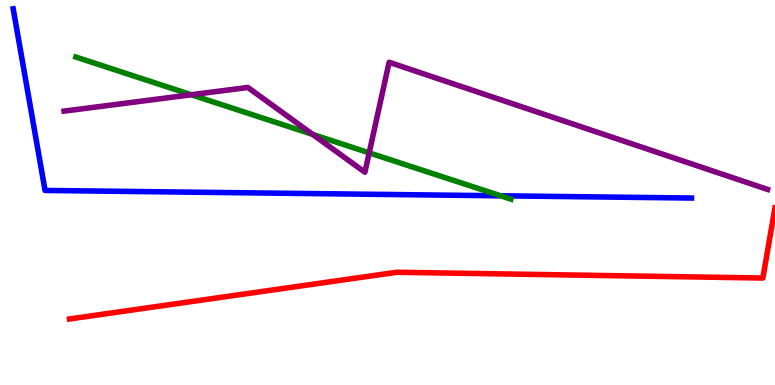[{'lines': ['blue', 'red'], 'intersections': []}, {'lines': ['green', 'red'], 'intersections': []}, {'lines': ['purple', 'red'], 'intersections': []}, {'lines': ['blue', 'green'], 'intersections': [{'x': 6.46, 'y': 4.91}]}, {'lines': ['blue', 'purple'], 'intersections': []}, {'lines': ['green', 'purple'], 'intersections': [{'x': 2.47, 'y': 7.54}, {'x': 4.03, 'y': 6.51}, {'x': 4.76, 'y': 6.03}]}]